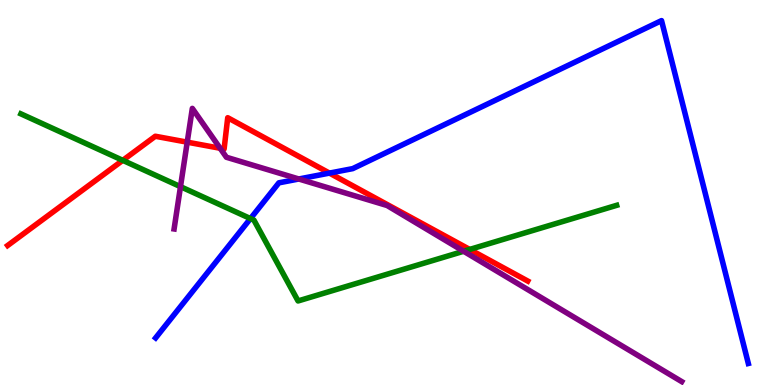[{'lines': ['blue', 'red'], 'intersections': [{'x': 4.25, 'y': 5.5}]}, {'lines': ['green', 'red'], 'intersections': [{'x': 1.58, 'y': 5.84}, {'x': 6.06, 'y': 3.52}]}, {'lines': ['purple', 'red'], 'intersections': [{'x': 2.42, 'y': 6.31}, {'x': 2.84, 'y': 6.15}]}, {'lines': ['blue', 'green'], 'intersections': [{'x': 3.23, 'y': 4.32}]}, {'lines': ['blue', 'purple'], 'intersections': [{'x': 3.86, 'y': 5.35}]}, {'lines': ['green', 'purple'], 'intersections': [{'x': 2.33, 'y': 5.15}, {'x': 5.98, 'y': 3.47}]}]